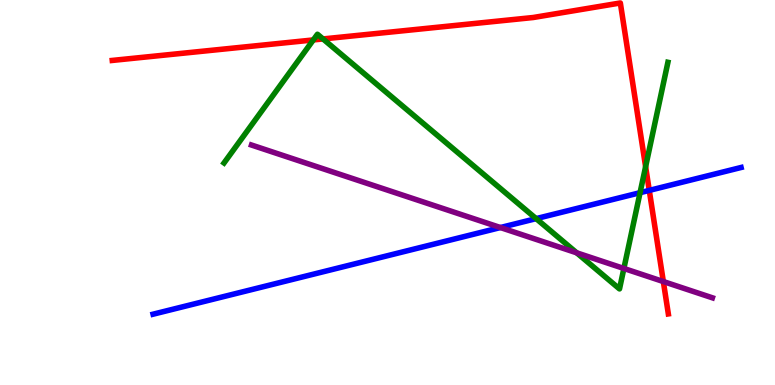[{'lines': ['blue', 'red'], 'intersections': [{'x': 8.38, 'y': 5.05}]}, {'lines': ['green', 'red'], 'intersections': [{'x': 4.04, 'y': 8.96}, {'x': 4.17, 'y': 8.99}, {'x': 8.33, 'y': 5.67}]}, {'lines': ['purple', 'red'], 'intersections': [{'x': 8.56, 'y': 2.69}]}, {'lines': ['blue', 'green'], 'intersections': [{'x': 6.92, 'y': 4.32}, {'x': 8.26, 'y': 5.0}]}, {'lines': ['blue', 'purple'], 'intersections': [{'x': 6.46, 'y': 4.09}]}, {'lines': ['green', 'purple'], 'intersections': [{'x': 7.44, 'y': 3.43}, {'x': 8.05, 'y': 3.03}]}]